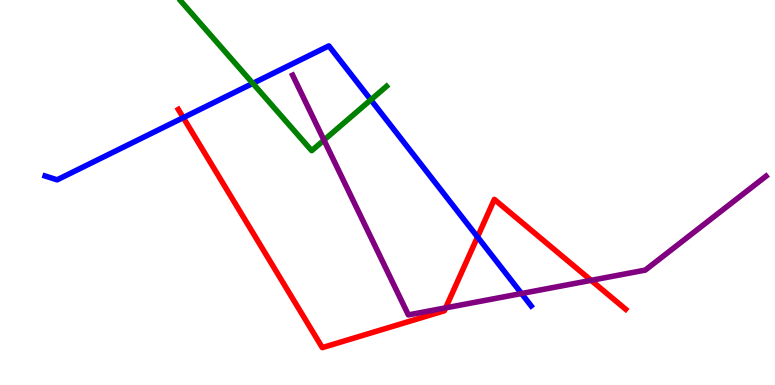[{'lines': ['blue', 'red'], 'intersections': [{'x': 2.36, 'y': 6.94}, {'x': 6.16, 'y': 3.85}]}, {'lines': ['green', 'red'], 'intersections': []}, {'lines': ['purple', 'red'], 'intersections': [{'x': 5.75, 'y': 2.0}, {'x': 7.63, 'y': 2.72}]}, {'lines': ['blue', 'green'], 'intersections': [{'x': 3.26, 'y': 7.83}, {'x': 4.78, 'y': 7.41}]}, {'lines': ['blue', 'purple'], 'intersections': [{'x': 6.73, 'y': 2.38}]}, {'lines': ['green', 'purple'], 'intersections': [{'x': 4.18, 'y': 6.36}]}]